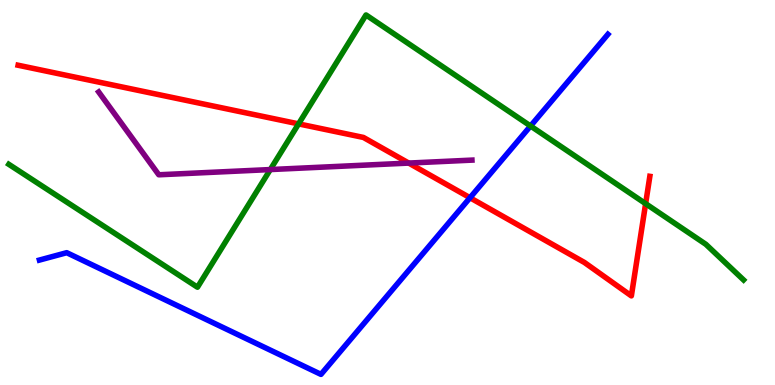[{'lines': ['blue', 'red'], 'intersections': [{'x': 6.06, 'y': 4.86}]}, {'lines': ['green', 'red'], 'intersections': [{'x': 3.85, 'y': 6.78}, {'x': 8.33, 'y': 4.71}]}, {'lines': ['purple', 'red'], 'intersections': [{'x': 5.27, 'y': 5.76}]}, {'lines': ['blue', 'green'], 'intersections': [{'x': 6.85, 'y': 6.73}]}, {'lines': ['blue', 'purple'], 'intersections': []}, {'lines': ['green', 'purple'], 'intersections': [{'x': 3.49, 'y': 5.6}]}]